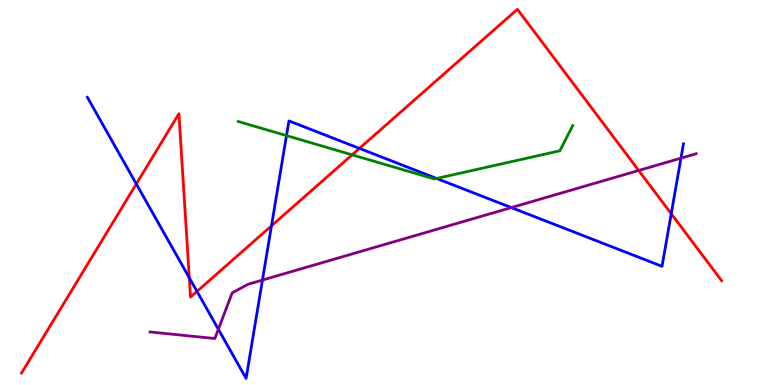[{'lines': ['blue', 'red'], 'intersections': [{'x': 1.76, 'y': 5.22}, {'x': 2.44, 'y': 2.79}, {'x': 2.54, 'y': 2.43}, {'x': 3.5, 'y': 4.13}, {'x': 4.64, 'y': 6.15}, {'x': 8.66, 'y': 4.45}]}, {'lines': ['green', 'red'], 'intersections': [{'x': 4.54, 'y': 5.98}]}, {'lines': ['purple', 'red'], 'intersections': [{'x': 8.24, 'y': 5.57}]}, {'lines': ['blue', 'green'], 'intersections': [{'x': 3.7, 'y': 6.48}, {'x': 5.63, 'y': 5.36}]}, {'lines': ['blue', 'purple'], 'intersections': [{'x': 2.82, 'y': 1.45}, {'x': 3.39, 'y': 2.73}, {'x': 6.6, 'y': 4.61}, {'x': 8.79, 'y': 5.89}]}, {'lines': ['green', 'purple'], 'intersections': []}]